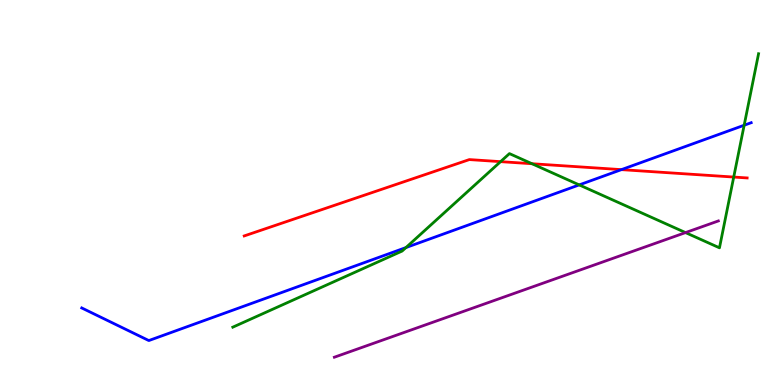[{'lines': ['blue', 'red'], 'intersections': [{'x': 8.02, 'y': 5.59}]}, {'lines': ['green', 'red'], 'intersections': [{'x': 6.46, 'y': 5.8}, {'x': 6.86, 'y': 5.75}, {'x': 9.47, 'y': 5.4}]}, {'lines': ['purple', 'red'], 'intersections': []}, {'lines': ['blue', 'green'], 'intersections': [{'x': 5.24, 'y': 3.57}, {'x': 7.47, 'y': 5.2}, {'x': 9.6, 'y': 6.75}]}, {'lines': ['blue', 'purple'], 'intersections': []}, {'lines': ['green', 'purple'], 'intersections': [{'x': 8.85, 'y': 3.96}]}]